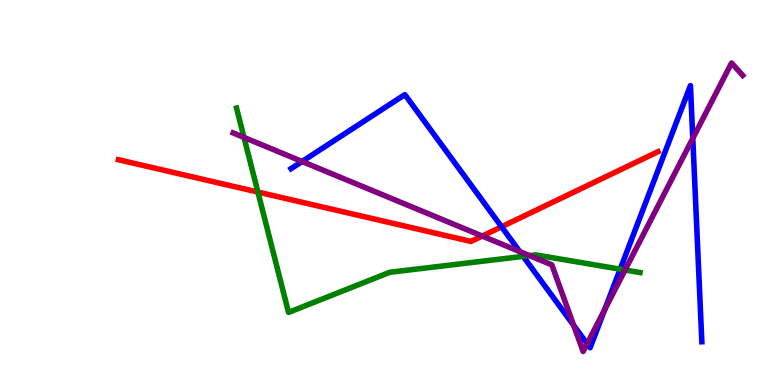[{'lines': ['blue', 'red'], 'intersections': [{'x': 6.47, 'y': 4.11}]}, {'lines': ['green', 'red'], 'intersections': [{'x': 3.33, 'y': 5.01}]}, {'lines': ['purple', 'red'], 'intersections': [{'x': 6.22, 'y': 3.87}]}, {'lines': ['blue', 'green'], 'intersections': [{'x': 6.75, 'y': 3.34}, {'x': 8.0, 'y': 3.01}]}, {'lines': ['blue', 'purple'], 'intersections': [{'x': 3.9, 'y': 5.81}, {'x': 6.71, 'y': 3.47}, {'x': 7.4, 'y': 1.55}, {'x': 7.58, 'y': 1.07}, {'x': 7.8, 'y': 1.96}, {'x': 8.94, 'y': 6.41}]}, {'lines': ['green', 'purple'], 'intersections': [{'x': 3.15, 'y': 6.43}, {'x': 6.83, 'y': 3.36}, {'x': 8.07, 'y': 2.99}]}]